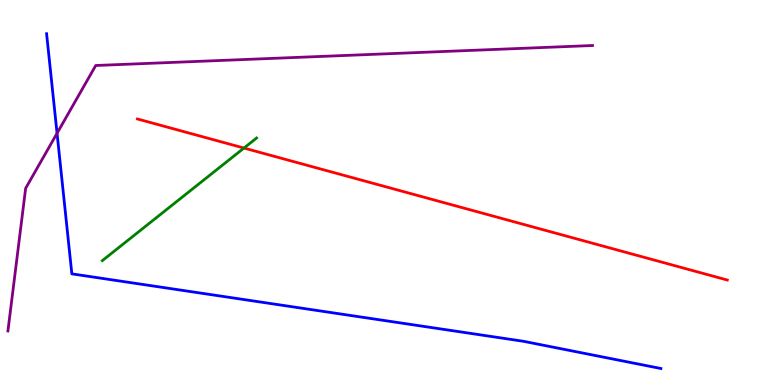[{'lines': ['blue', 'red'], 'intersections': []}, {'lines': ['green', 'red'], 'intersections': [{'x': 3.15, 'y': 6.15}]}, {'lines': ['purple', 'red'], 'intersections': []}, {'lines': ['blue', 'green'], 'intersections': []}, {'lines': ['blue', 'purple'], 'intersections': [{'x': 0.736, 'y': 6.54}]}, {'lines': ['green', 'purple'], 'intersections': []}]